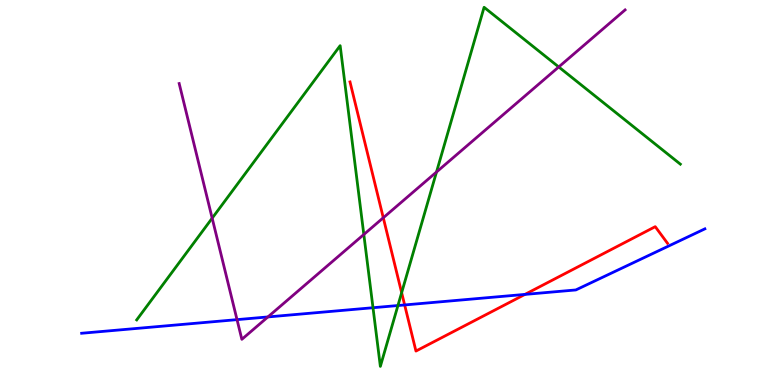[{'lines': ['blue', 'red'], 'intersections': [{'x': 5.22, 'y': 2.08}, {'x': 6.77, 'y': 2.35}]}, {'lines': ['green', 'red'], 'intersections': [{'x': 5.18, 'y': 2.4}]}, {'lines': ['purple', 'red'], 'intersections': [{'x': 4.95, 'y': 4.34}]}, {'lines': ['blue', 'green'], 'intersections': [{'x': 4.81, 'y': 2.01}, {'x': 5.13, 'y': 2.06}]}, {'lines': ['blue', 'purple'], 'intersections': [{'x': 3.06, 'y': 1.7}, {'x': 3.46, 'y': 1.77}]}, {'lines': ['green', 'purple'], 'intersections': [{'x': 2.74, 'y': 4.33}, {'x': 4.69, 'y': 3.91}, {'x': 5.63, 'y': 5.53}, {'x': 7.21, 'y': 8.26}]}]